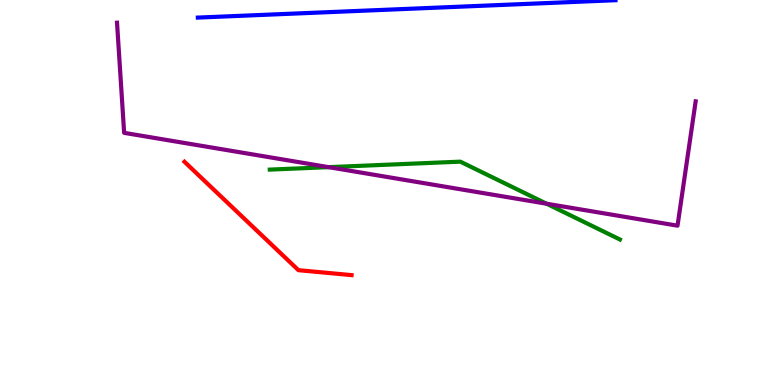[{'lines': ['blue', 'red'], 'intersections': []}, {'lines': ['green', 'red'], 'intersections': []}, {'lines': ['purple', 'red'], 'intersections': []}, {'lines': ['blue', 'green'], 'intersections': []}, {'lines': ['blue', 'purple'], 'intersections': []}, {'lines': ['green', 'purple'], 'intersections': [{'x': 4.24, 'y': 5.66}, {'x': 7.05, 'y': 4.71}]}]